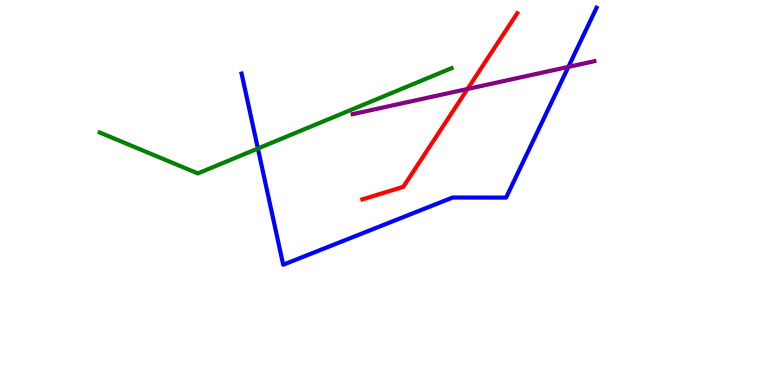[{'lines': ['blue', 'red'], 'intersections': []}, {'lines': ['green', 'red'], 'intersections': []}, {'lines': ['purple', 'red'], 'intersections': [{'x': 6.03, 'y': 7.69}]}, {'lines': ['blue', 'green'], 'intersections': [{'x': 3.33, 'y': 6.14}]}, {'lines': ['blue', 'purple'], 'intersections': [{'x': 7.33, 'y': 8.26}]}, {'lines': ['green', 'purple'], 'intersections': []}]